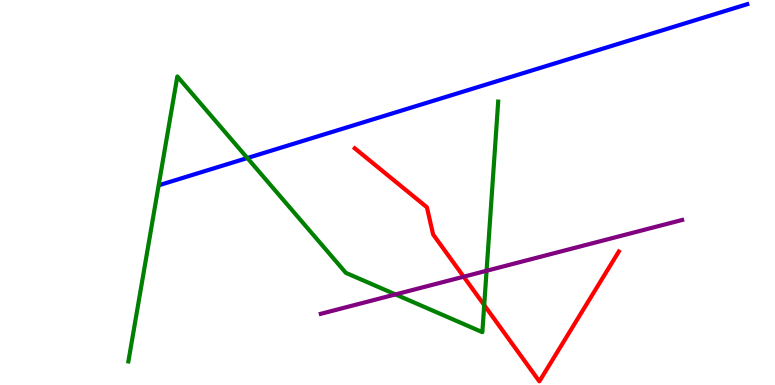[{'lines': ['blue', 'red'], 'intersections': []}, {'lines': ['green', 'red'], 'intersections': [{'x': 6.25, 'y': 2.08}]}, {'lines': ['purple', 'red'], 'intersections': [{'x': 5.98, 'y': 2.81}]}, {'lines': ['blue', 'green'], 'intersections': [{'x': 3.19, 'y': 5.9}]}, {'lines': ['blue', 'purple'], 'intersections': []}, {'lines': ['green', 'purple'], 'intersections': [{'x': 5.1, 'y': 2.35}, {'x': 6.28, 'y': 2.97}]}]